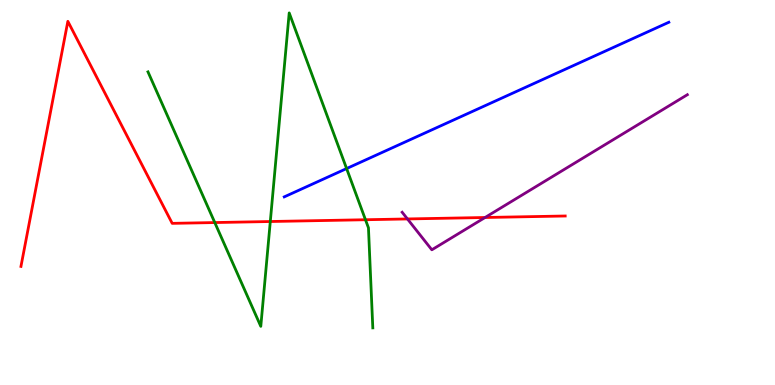[{'lines': ['blue', 'red'], 'intersections': []}, {'lines': ['green', 'red'], 'intersections': [{'x': 2.77, 'y': 4.22}, {'x': 3.49, 'y': 4.25}, {'x': 4.72, 'y': 4.29}]}, {'lines': ['purple', 'red'], 'intersections': [{'x': 5.26, 'y': 4.31}, {'x': 6.26, 'y': 4.35}]}, {'lines': ['blue', 'green'], 'intersections': [{'x': 4.47, 'y': 5.62}]}, {'lines': ['blue', 'purple'], 'intersections': []}, {'lines': ['green', 'purple'], 'intersections': []}]